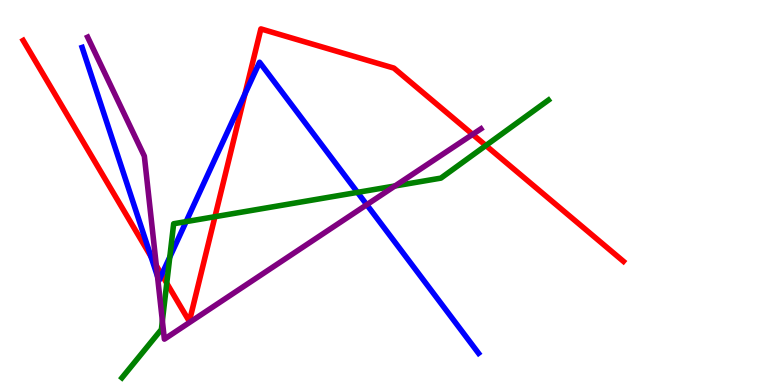[{'lines': ['blue', 'red'], 'intersections': [{'x': 1.95, 'y': 3.34}, {'x': 2.09, 'y': 2.87}, {'x': 3.16, 'y': 7.56}]}, {'lines': ['green', 'red'], 'intersections': [{'x': 2.15, 'y': 2.64}, {'x': 2.77, 'y': 4.37}, {'x': 6.27, 'y': 6.22}]}, {'lines': ['purple', 'red'], 'intersections': [{'x': 2.02, 'y': 3.1}, {'x': 6.1, 'y': 6.51}]}, {'lines': ['blue', 'green'], 'intersections': [{'x': 2.19, 'y': 3.32}, {'x': 2.4, 'y': 4.24}, {'x': 4.61, 'y': 5.0}]}, {'lines': ['blue', 'purple'], 'intersections': [{'x': 2.03, 'y': 2.82}, {'x': 4.73, 'y': 4.68}]}, {'lines': ['green', 'purple'], 'intersections': [{'x': 2.1, 'y': 1.66}, {'x': 5.1, 'y': 5.17}]}]